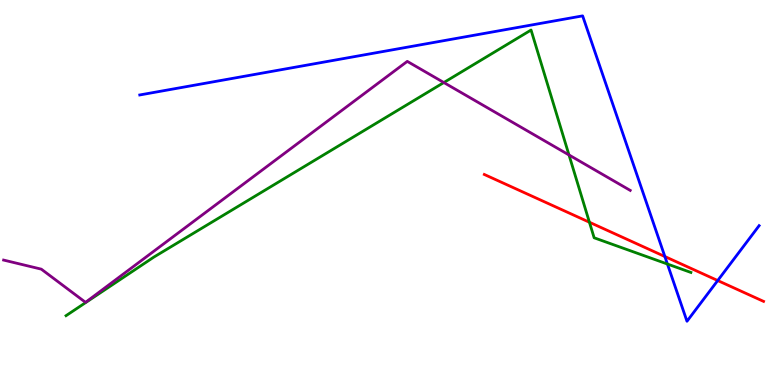[{'lines': ['blue', 'red'], 'intersections': [{'x': 8.58, 'y': 3.34}, {'x': 9.26, 'y': 2.71}]}, {'lines': ['green', 'red'], 'intersections': [{'x': 7.61, 'y': 4.23}]}, {'lines': ['purple', 'red'], 'intersections': []}, {'lines': ['blue', 'green'], 'intersections': [{'x': 8.61, 'y': 3.14}]}, {'lines': ['blue', 'purple'], 'intersections': []}, {'lines': ['green', 'purple'], 'intersections': [{'x': 5.73, 'y': 7.86}, {'x': 7.34, 'y': 5.98}]}]